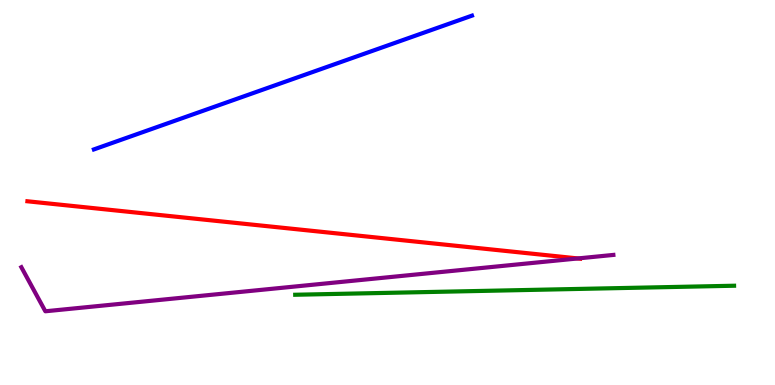[{'lines': ['blue', 'red'], 'intersections': []}, {'lines': ['green', 'red'], 'intersections': []}, {'lines': ['purple', 'red'], 'intersections': [{'x': 7.46, 'y': 3.29}]}, {'lines': ['blue', 'green'], 'intersections': []}, {'lines': ['blue', 'purple'], 'intersections': []}, {'lines': ['green', 'purple'], 'intersections': []}]